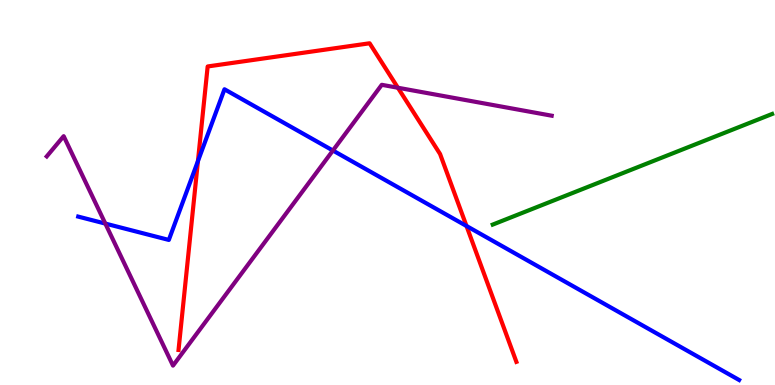[{'lines': ['blue', 'red'], 'intersections': [{'x': 2.55, 'y': 5.82}, {'x': 6.02, 'y': 4.13}]}, {'lines': ['green', 'red'], 'intersections': []}, {'lines': ['purple', 'red'], 'intersections': [{'x': 5.13, 'y': 7.72}]}, {'lines': ['blue', 'green'], 'intersections': []}, {'lines': ['blue', 'purple'], 'intersections': [{'x': 1.36, 'y': 4.19}, {'x': 4.3, 'y': 6.09}]}, {'lines': ['green', 'purple'], 'intersections': []}]